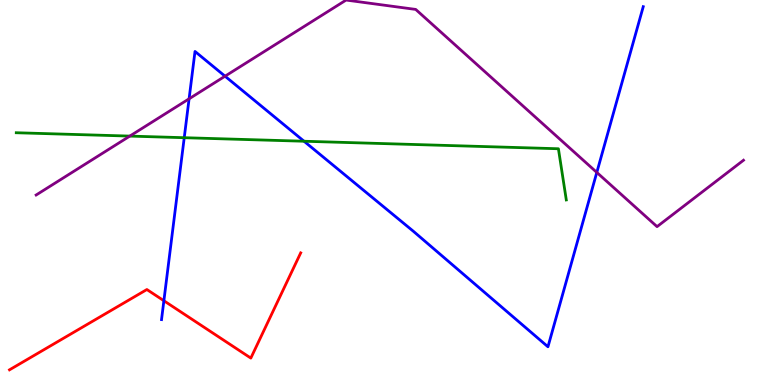[{'lines': ['blue', 'red'], 'intersections': [{'x': 2.11, 'y': 2.19}]}, {'lines': ['green', 'red'], 'intersections': []}, {'lines': ['purple', 'red'], 'intersections': []}, {'lines': ['blue', 'green'], 'intersections': [{'x': 2.38, 'y': 6.42}, {'x': 3.92, 'y': 6.33}]}, {'lines': ['blue', 'purple'], 'intersections': [{'x': 2.44, 'y': 7.43}, {'x': 2.9, 'y': 8.02}, {'x': 7.7, 'y': 5.52}]}, {'lines': ['green', 'purple'], 'intersections': [{'x': 1.67, 'y': 6.47}]}]